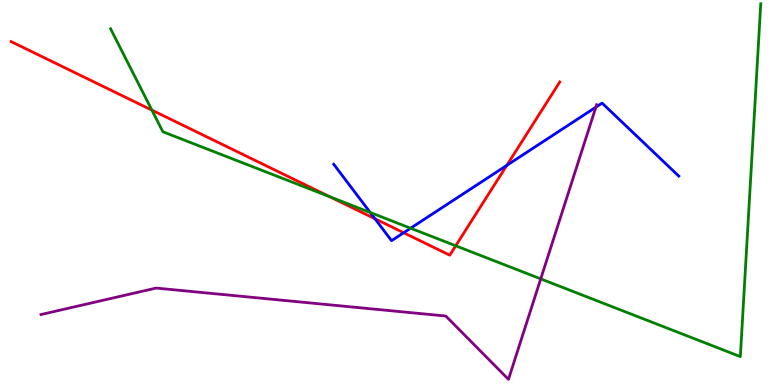[{'lines': ['blue', 'red'], 'intersections': [{'x': 4.84, 'y': 4.32}, {'x': 5.21, 'y': 3.95}, {'x': 6.54, 'y': 5.7}]}, {'lines': ['green', 'red'], 'intersections': [{'x': 1.96, 'y': 7.14}, {'x': 4.25, 'y': 4.89}, {'x': 5.88, 'y': 3.62}]}, {'lines': ['purple', 'red'], 'intersections': []}, {'lines': ['blue', 'green'], 'intersections': [{'x': 4.78, 'y': 4.48}, {'x': 5.3, 'y': 4.07}]}, {'lines': ['blue', 'purple'], 'intersections': [{'x': 7.69, 'y': 7.22}]}, {'lines': ['green', 'purple'], 'intersections': [{'x': 6.98, 'y': 2.76}]}]